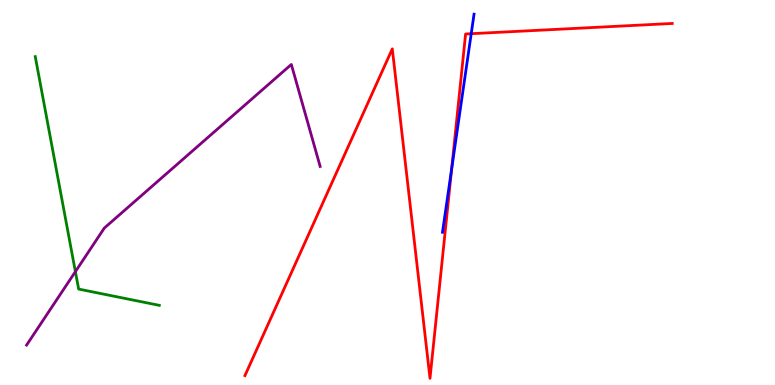[{'lines': ['blue', 'red'], 'intersections': [{'x': 5.83, 'y': 5.61}, {'x': 6.08, 'y': 9.12}]}, {'lines': ['green', 'red'], 'intersections': []}, {'lines': ['purple', 'red'], 'intersections': []}, {'lines': ['blue', 'green'], 'intersections': []}, {'lines': ['blue', 'purple'], 'intersections': []}, {'lines': ['green', 'purple'], 'intersections': [{'x': 0.973, 'y': 2.94}]}]